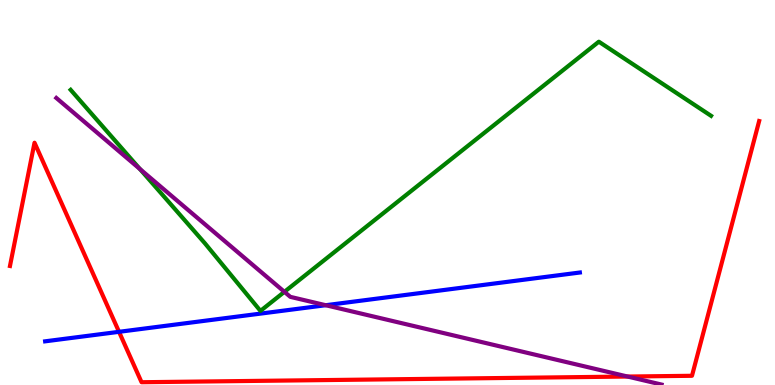[{'lines': ['blue', 'red'], 'intersections': [{'x': 1.54, 'y': 1.38}]}, {'lines': ['green', 'red'], 'intersections': []}, {'lines': ['purple', 'red'], 'intersections': [{'x': 8.1, 'y': 0.22}]}, {'lines': ['blue', 'green'], 'intersections': []}, {'lines': ['blue', 'purple'], 'intersections': [{'x': 4.2, 'y': 2.07}]}, {'lines': ['green', 'purple'], 'intersections': [{'x': 1.81, 'y': 5.61}, {'x': 3.67, 'y': 2.42}]}]